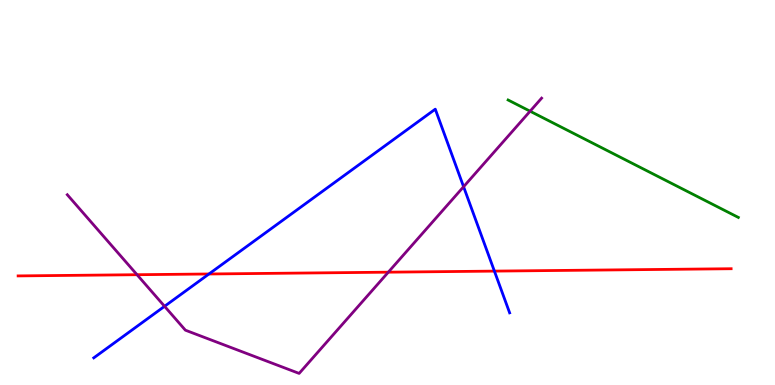[{'lines': ['blue', 'red'], 'intersections': [{'x': 2.7, 'y': 2.88}, {'x': 6.38, 'y': 2.96}]}, {'lines': ['green', 'red'], 'intersections': []}, {'lines': ['purple', 'red'], 'intersections': [{'x': 1.77, 'y': 2.86}, {'x': 5.01, 'y': 2.93}]}, {'lines': ['blue', 'green'], 'intersections': []}, {'lines': ['blue', 'purple'], 'intersections': [{'x': 2.12, 'y': 2.04}, {'x': 5.98, 'y': 5.15}]}, {'lines': ['green', 'purple'], 'intersections': [{'x': 6.84, 'y': 7.11}]}]